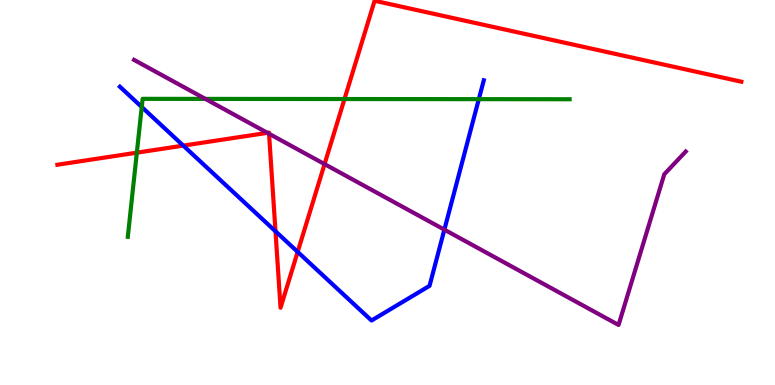[{'lines': ['blue', 'red'], 'intersections': [{'x': 2.37, 'y': 6.22}, {'x': 3.55, 'y': 3.99}, {'x': 3.84, 'y': 3.46}]}, {'lines': ['green', 'red'], 'intersections': [{'x': 1.77, 'y': 6.03}, {'x': 4.45, 'y': 7.43}]}, {'lines': ['purple', 'red'], 'intersections': [{'x': 3.45, 'y': 6.55}, {'x': 3.47, 'y': 6.53}, {'x': 4.19, 'y': 5.74}]}, {'lines': ['blue', 'green'], 'intersections': [{'x': 1.83, 'y': 7.22}, {'x': 6.18, 'y': 7.42}]}, {'lines': ['blue', 'purple'], 'intersections': [{'x': 5.73, 'y': 4.03}]}, {'lines': ['green', 'purple'], 'intersections': [{'x': 2.65, 'y': 7.43}]}]